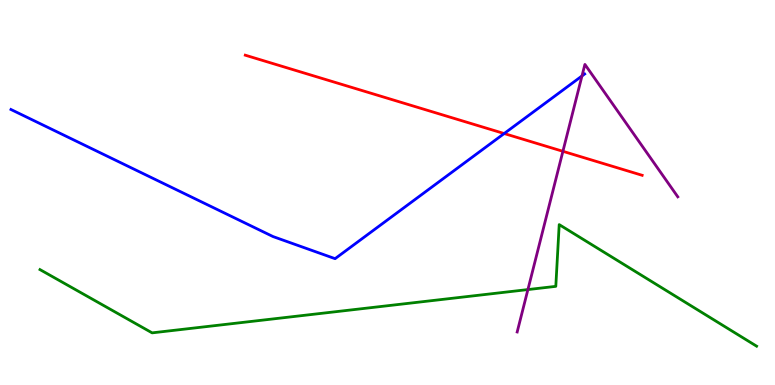[{'lines': ['blue', 'red'], 'intersections': [{'x': 6.51, 'y': 6.53}]}, {'lines': ['green', 'red'], 'intersections': []}, {'lines': ['purple', 'red'], 'intersections': [{'x': 7.26, 'y': 6.07}]}, {'lines': ['blue', 'green'], 'intersections': []}, {'lines': ['blue', 'purple'], 'intersections': [{'x': 7.51, 'y': 8.03}]}, {'lines': ['green', 'purple'], 'intersections': [{'x': 6.81, 'y': 2.48}]}]